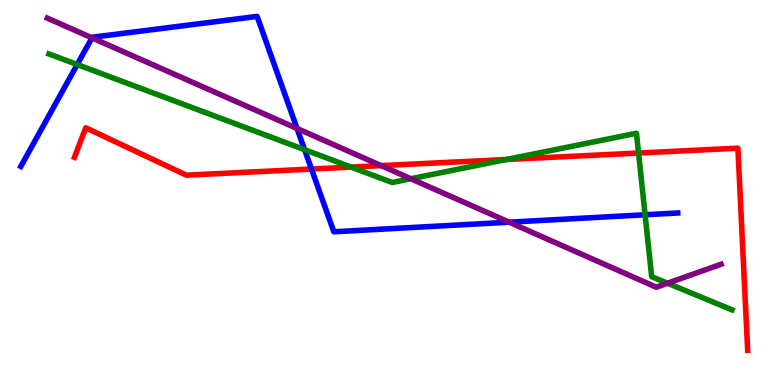[{'lines': ['blue', 'red'], 'intersections': [{'x': 4.02, 'y': 5.61}]}, {'lines': ['green', 'red'], 'intersections': [{'x': 4.53, 'y': 5.66}, {'x': 6.53, 'y': 5.86}, {'x': 8.24, 'y': 6.03}]}, {'lines': ['purple', 'red'], 'intersections': [{'x': 4.92, 'y': 5.7}]}, {'lines': ['blue', 'green'], 'intersections': [{'x': 0.996, 'y': 8.32}, {'x': 3.93, 'y': 6.11}, {'x': 8.32, 'y': 4.42}]}, {'lines': ['blue', 'purple'], 'intersections': [{'x': 1.19, 'y': 9.02}, {'x': 3.83, 'y': 6.66}, {'x': 6.57, 'y': 4.23}]}, {'lines': ['green', 'purple'], 'intersections': [{'x': 5.3, 'y': 5.36}, {'x': 8.61, 'y': 2.64}]}]